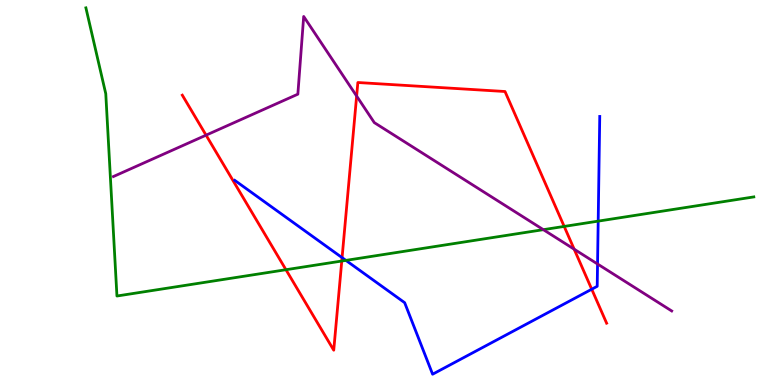[{'lines': ['blue', 'red'], 'intersections': [{'x': 4.41, 'y': 3.31}, {'x': 7.64, 'y': 2.49}]}, {'lines': ['green', 'red'], 'intersections': [{'x': 3.69, 'y': 2.99}, {'x': 4.41, 'y': 3.22}, {'x': 7.28, 'y': 4.12}]}, {'lines': ['purple', 'red'], 'intersections': [{'x': 2.66, 'y': 6.49}, {'x': 4.6, 'y': 7.5}, {'x': 7.41, 'y': 3.53}]}, {'lines': ['blue', 'green'], 'intersections': [{'x': 4.46, 'y': 3.24}, {'x': 7.72, 'y': 4.26}]}, {'lines': ['blue', 'purple'], 'intersections': [{'x': 7.71, 'y': 3.14}]}, {'lines': ['green', 'purple'], 'intersections': [{'x': 7.01, 'y': 4.03}]}]